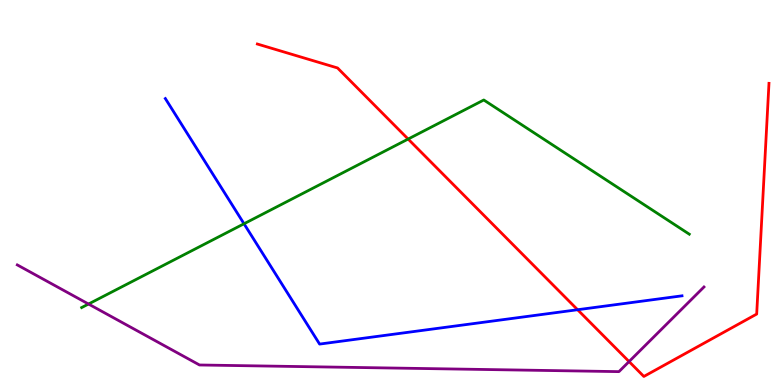[{'lines': ['blue', 'red'], 'intersections': [{'x': 7.45, 'y': 1.96}]}, {'lines': ['green', 'red'], 'intersections': [{'x': 5.27, 'y': 6.39}]}, {'lines': ['purple', 'red'], 'intersections': [{'x': 8.12, 'y': 0.609}]}, {'lines': ['blue', 'green'], 'intersections': [{'x': 3.15, 'y': 4.19}]}, {'lines': ['blue', 'purple'], 'intersections': []}, {'lines': ['green', 'purple'], 'intersections': [{'x': 1.14, 'y': 2.1}]}]